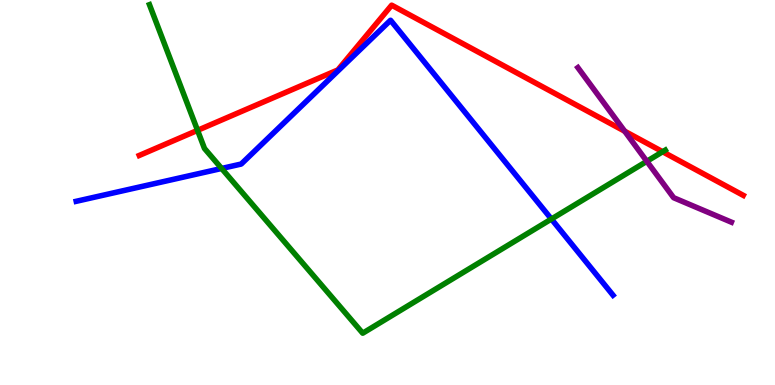[{'lines': ['blue', 'red'], 'intersections': []}, {'lines': ['green', 'red'], 'intersections': [{'x': 2.55, 'y': 6.61}, {'x': 8.55, 'y': 6.06}]}, {'lines': ['purple', 'red'], 'intersections': [{'x': 8.06, 'y': 6.59}]}, {'lines': ['blue', 'green'], 'intersections': [{'x': 2.86, 'y': 5.62}, {'x': 7.11, 'y': 4.31}]}, {'lines': ['blue', 'purple'], 'intersections': []}, {'lines': ['green', 'purple'], 'intersections': [{'x': 8.35, 'y': 5.81}]}]